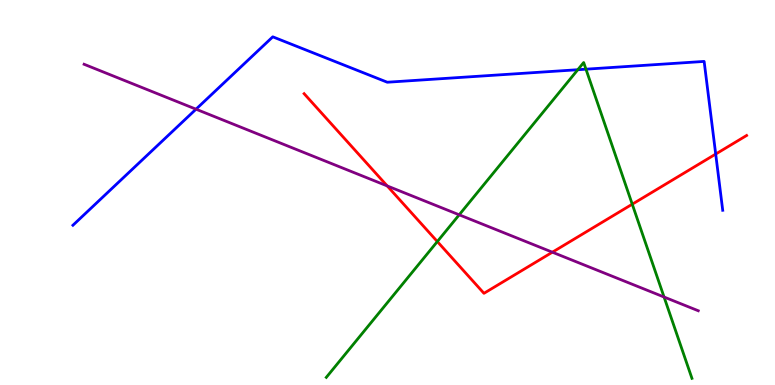[{'lines': ['blue', 'red'], 'intersections': [{'x': 9.23, 'y': 6.0}]}, {'lines': ['green', 'red'], 'intersections': [{'x': 5.64, 'y': 3.73}, {'x': 8.16, 'y': 4.7}]}, {'lines': ['purple', 'red'], 'intersections': [{'x': 5.0, 'y': 5.17}, {'x': 7.13, 'y': 3.45}]}, {'lines': ['blue', 'green'], 'intersections': [{'x': 7.46, 'y': 8.19}, {'x': 7.56, 'y': 8.2}]}, {'lines': ['blue', 'purple'], 'intersections': [{'x': 2.53, 'y': 7.16}]}, {'lines': ['green', 'purple'], 'intersections': [{'x': 5.93, 'y': 4.42}, {'x': 8.57, 'y': 2.29}]}]